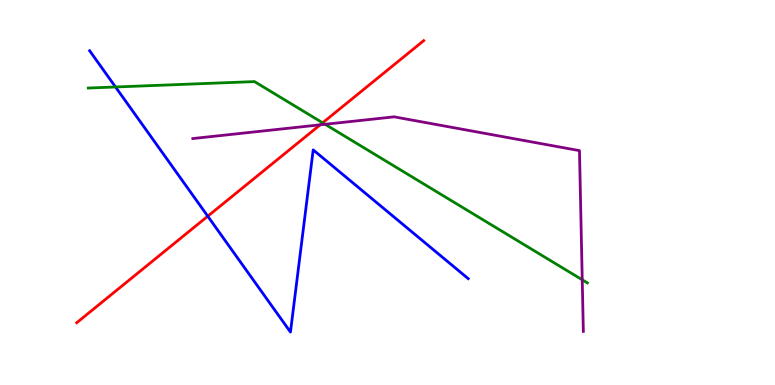[{'lines': ['blue', 'red'], 'intersections': [{'x': 2.68, 'y': 4.38}]}, {'lines': ['green', 'red'], 'intersections': [{'x': 4.16, 'y': 6.81}]}, {'lines': ['purple', 'red'], 'intersections': [{'x': 4.13, 'y': 6.76}]}, {'lines': ['blue', 'green'], 'intersections': [{'x': 1.49, 'y': 7.74}]}, {'lines': ['blue', 'purple'], 'intersections': []}, {'lines': ['green', 'purple'], 'intersections': [{'x': 4.19, 'y': 6.77}, {'x': 7.51, 'y': 2.73}]}]